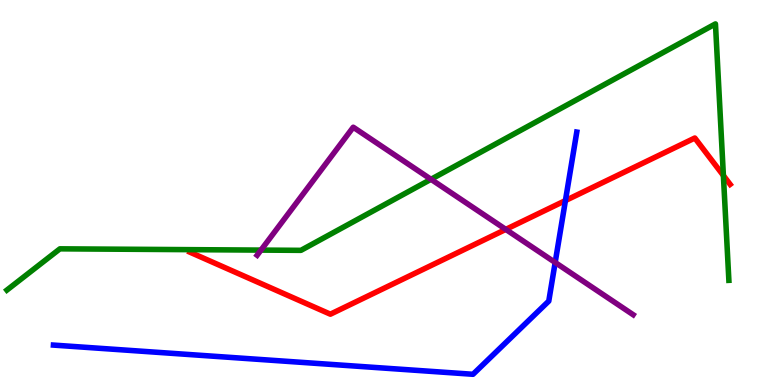[{'lines': ['blue', 'red'], 'intersections': [{'x': 7.3, 'y': 4.79}]}, {'lines': ['green', 'red'], 'intersections': [{'x': 9.33, 'y': 5.44}]}, {'lines': ['purple', 'red'], 'intersections': [{'x': 6.53, 'y': 4.04}]}, {'lines': ['blue', 'green'], 'intersections': []}, {'lines': ['blue', 'purple'], 'intersections': [{'x': 7.16, 'y': 3.18}]}, {'lines': ['green', 'purple'], 'intersections': [{'x': 3.37, 'y': 3.5}, {'x': 5.56, 'y': 5.34}]}]